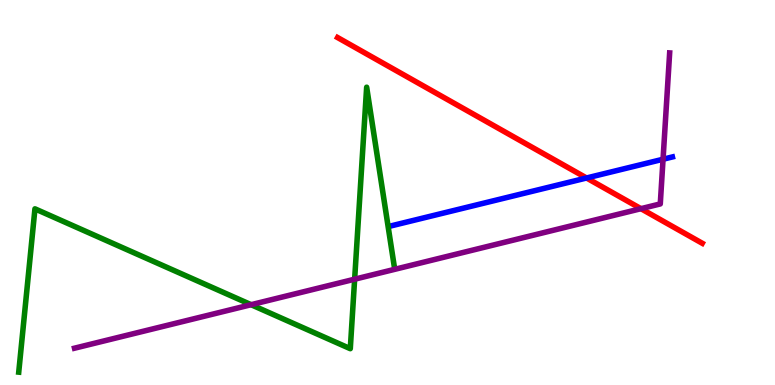[{'lines': ['blue', 'red'], 'intersections': [{'x': 7.57, 'y': 5.38}]}, {'lines': ['green', 'red'], 'intersections': []}, {'lines': ['purple', 'red'], 'intersections': [{'x': 8.27, 'y': 4.58}]}, {'lines': ['blue', 'green'], 'intersections': []}, {'lines': ['blue', 'purple'], 'intersections': [{'x': 8.56, 'y': 5.86}]}, {'lines': ['green', 'purple'], 'intersections': [{'x': 3.24, 'y': 2.09}, {'x': 4.58, 'y': 2.75}]}]